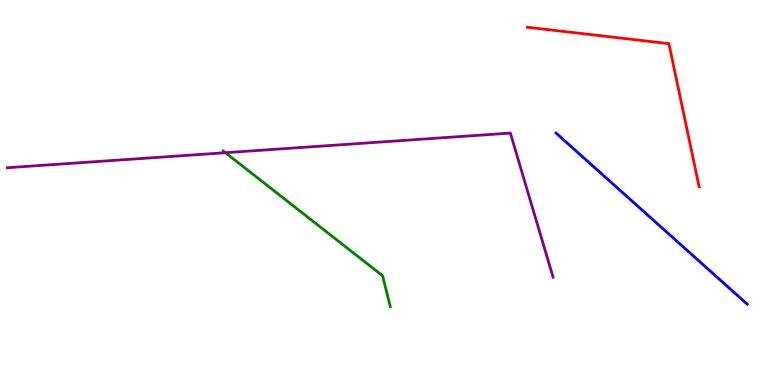[{'lines': ['blue', 'red'], 'intersections': []}, {'lines': ['green', 'red'], 'intersections': []}, {'lines': ['purple', 'red'], 'intersections': []}, {'lines': ['blue', 'green'], 'intersections': []}, {'lines': ['blue', 'purple'], 'intersections': []}, {'lines': ['green', 'purple'], 'intersections': [{'x': 2.91, 'y': 6.03}]}]